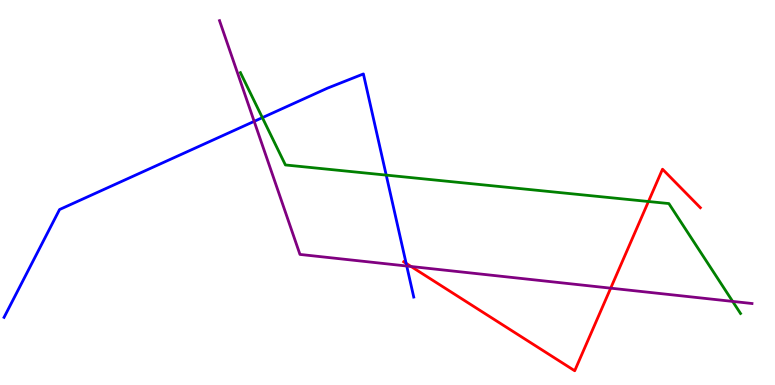[{'lines': ['blue', 'red'], 'intersections': [{'x': 5.24, 'y': 3.16}]}, {'lines': ['green', 'red'], 'intersections': [{'x': 8.37, 'y': 4.77}]}, {'lines': ['purple', 'red'], 'intersections': [{'x': 5.3, 'y': 3.08}, {'x': 7.88, 'y': 2.52}]}, {'lines': ['blue', 'green'], 'intersections': [{'x': 3.39, 'y': 6.94}, {'x': 4.98, 'y': 5.45}]}, {'lines': ['blue', 'purple'], 'intersections': [{'x': 3.28, 'y': 6.85}, {'x': 5.25, 'y': 3.09}]}, {'lines': ['green', 'purple'], 'intersections': [{'x': 9.45, 'y': 2.17}]}]